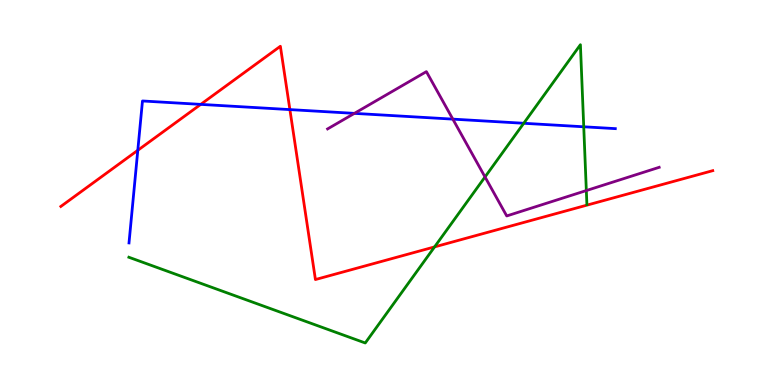[{'lines': ['blue', 'red'], 'intersections': [{'x': 1.78, 'y': 6.1}, {'x': 2.59, 'y': 7.29}, {'x': 3.74, 'y': 7.15}]}, {'lines': ['green', 'red'], 'intersections': [{'x': 5.61, 'y': 3.59}]}, {'lines': ['purple', 'red'], 'intersections': []}, {'lines': ['blue', 'green'], 'intersections': [{'x': 6.76, 'y': 6.8}, {'x': 7.53, 'y': 6.71}]}, {'lines': ['blue', 'purple'], 'intersections': [{'x': 4.57, 'y': 7.06}, {'x': 5.84, 'y': 6.91}]}, {'lines': ['green', 'purple'], 'intersections': [{'x': 6.26, 'y': 5.4}, {'x': 7.57, 'y': 5.05}]}]